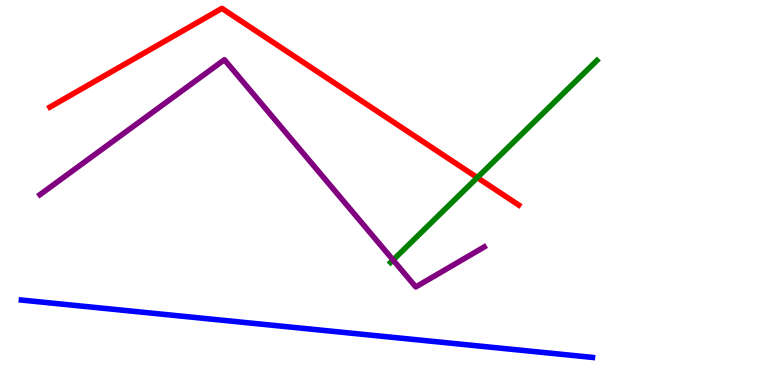[{'lines': ['blue', 'red'], 'intersections': []}, {'lines': ['green', 'red'], 'intersections': [{'x': 6.16, 'y': 5.39}]}, {'lines': ['purple', 'red'], 'intersections': []}, {'lines': ['blue', 'green'], 'intersections': []}, {'lines': ['blue', 'purple'], 'intersections': []}, {'lines': ['green', 'purple'], 'intersections': [{'x': 5.07, 'y': 3.25}]}]